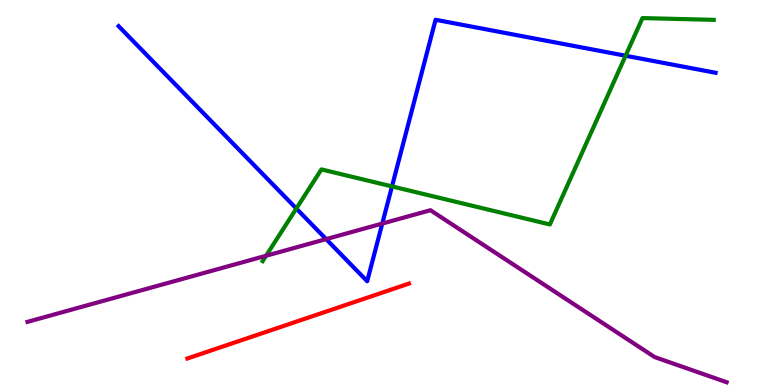[{'lines': ['blue', 'red'], 'intersections': []}, {'lines': ['green', 'red'], 'intersections': []}, {'lines': ['purple', 'red'], 'intersections': []}, {'lines': ['blue', 'green'], 'intersections': [{'x': 3.82, 'y': 4.58}, {'x': 5.06, 'y': 5.16}, {'x': 8.07, 'y': 8.55}]}, {'lines': ['blue', 'purple'], 'intersections': [{'x': 4.21, 'y': 3.79}, {'x': 4.93, 'y': 4.19}]}, {'lines': ['green', 'purple'], 'intersections': [{'x': 3.43, 'y': 3.36}]}]